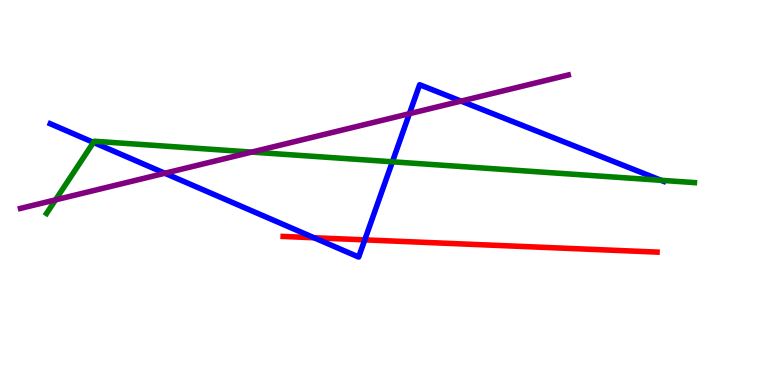[{'lines': ['blue', 'red'], 'intersections': [{'x': 4.05, 'y': 3.82}, {'x': 4.71, 'y': 3.77}]}, {'lines': ['green', 'red'], 'intersections': []}, {'lines': ['purple', 'red'], 'intersections': []}, {'lines': ['blue', 'green'], 'intersections': [{'x': 1.21, 'y': 6.3}, {'x': 5.06, 'y': 5.8}, {'x': 8.53, 'y': 5.32}]}, {'lines': ['blue', 'purple'], 'intersections': [{'x': 2.13, 'y': 5.5}, {'x': 5.28, 'y': 7.05}, {'x': 5.95, 'y': 7.37}]}, {'lines': ['green', 'purple'], 'intersections': [{'x': 0.717, 'y': 4.81}, {'x': 3.25, 'y': 6.05}]}]